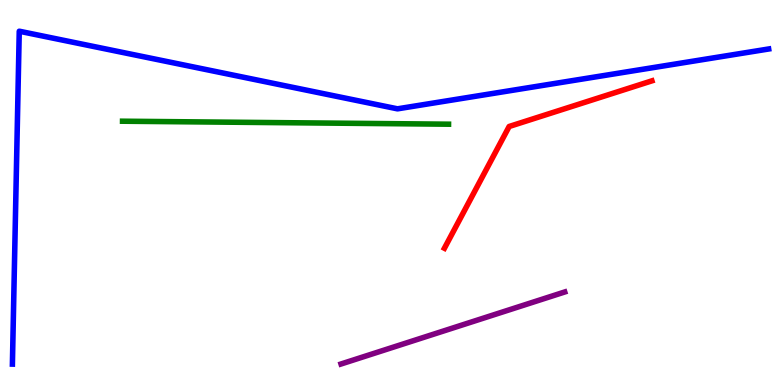[{'lines': ['blue', 'red'], 'intersections': []}, {'lines': ['green', 'red'], 'intersections': []}, {'lines': ['purple', 'red'], 'intersections': []}, {'lines': ['blue', 'green'], 'intersections': []}, {'lines': ['blue', 'purple'], 'intersections': []}, {'lines': ['green', 'purple'], 'intersections': []}]